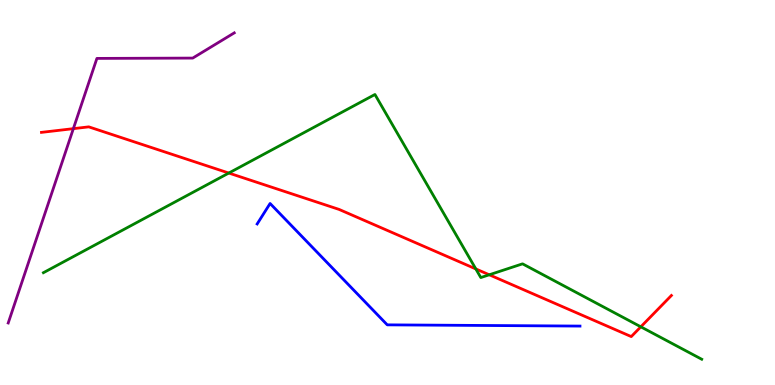[{'lines': ['blue', 'red'], 'intersections': []}, {'lines': ['green', 'red'], 'intersections': [{'x': 2.95, 'y': 5.51}, {'x': 6.14, 'y': 3.01}, {'x': 6.31, 'y': 2.86}, {'x': 8.27, 'y': 1.51}]}, {'lines': ['purple', 'red'], 'intersections': [{'x': 0.947, 'y': 6.66}]}, {'lines': ['blue', 'green'], 'intersections': []}, {'lines': ['blue', 'purple'], 'intersections': []}, {'lines': ['green', 'purple'], 'intersections': []}]